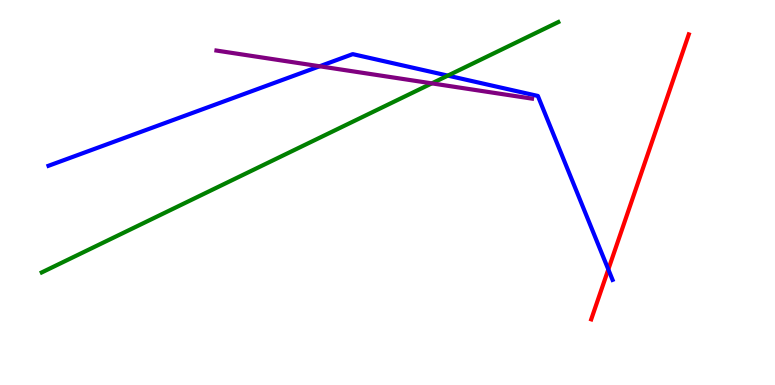[{'lines': ['blue', 'red'], 'intersections': [{'x': 7.85, 'y': 3.0}]}, {'lines': ['green', 'red'], 'intersections': []}, {'lines': ['purple', 'red'], 'intersections': []}, {'lines': ['blue', 'green'], 'intersections': [{'x': 5.78, 'y': 8.04}]}, {'lines': ['blue', 'purple'], 'intersections': [{'x': 4.12, 'y': 8.28}]}, {'lines': ['green', 'purple'], 'intersections': [{'x': 5.57, 'y': 7.83}]}]